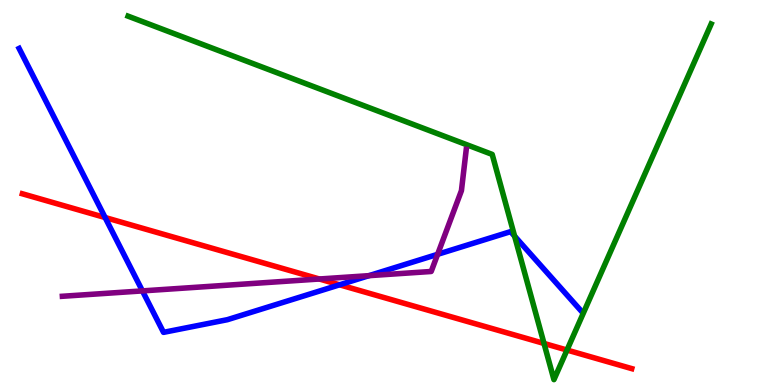[{'lines': ['blue', 'red'], 'intersections': [{'x': 1.36, 'y': 4.35}, {'x': 4.38, 'y': 2.6}]}, {'lines': ['green', 'red'], 'intersections': [{'x': 7.02, 'y': 1.08}, {'x': 7.32, 'y': 0.908}]}, {'lines': ['purple', 'red'], 'intersections': [{'x': 4.12, 'y': 2.75}]}, {'lines': ['blue', 'green'], 'intersections': [{'x': 6.64, 'y': 3.87}]}, {'lines': ['blue', 'purple'], 'intersections': [{'x': 1.84, 'y': 2.44}, {'x': 4.76, 'y': 2.84}, {'x': 5.65, 'y': 3.39}]}, {'lines': ['green', 'purple'], 'intersections': []}]